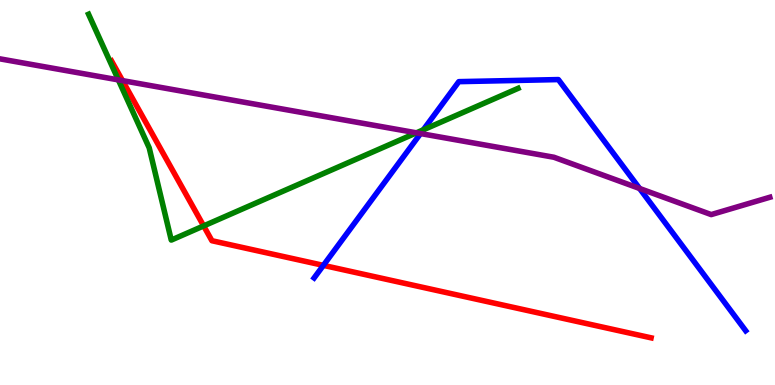[{'lines': ['blue', 'red'], 'intersections': [{'x': 4.17, 'y': 3.11}]}, {'lines': ['green', 'red'], 'intersections': [{'x': 2.63, 'y': 4.13}]}, {'lines': ['purple', 'red'], 'intersections': [{'x': 1.58, 'y': 7.91}]}, {'lines': ['blue', 'green'], 'intersections': [{'x': 5.46, 'y': 6.63}]}, {'lines': ['blue', 'purple'], 'intersections': [{'x': 5.43, 'y': 6.53}, {'x': 8.25, 'y': 5.1}]}, {'lines': ['green', 'purple'], 'intersections': [{'x': 1.53, 'y': 7.93}, {'x': 5.37, 'y': 6.55}]}]